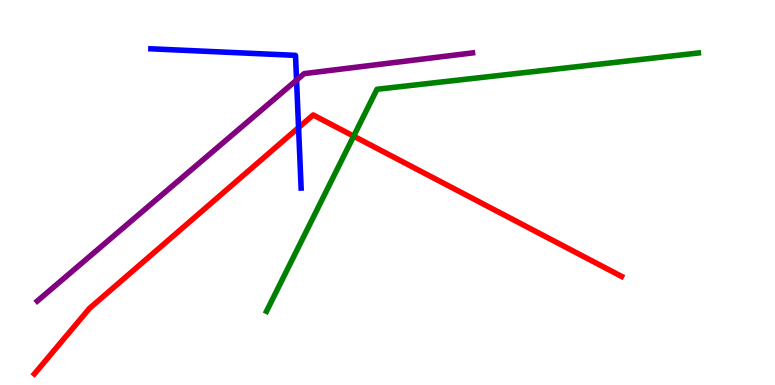[{'lines': ['blue', 'red'], 'intersections': [{'x': 3.85, 'y': 6.69}]}, {'lines': ['green', 'red'], 'intersections': [{'x': 4.56, 'y': 6.46}]}, {'lines': ['purple', 'red'], 'intersections': []}, {'lines': ['blue', 'green'], 'intersections': []}, {'lines': ['blue', 'purple'], 'intersections': [{'x': 3.83, 'y': 7.92}]}, {'lines': ['green', 'purple'], 'intersections': []}]